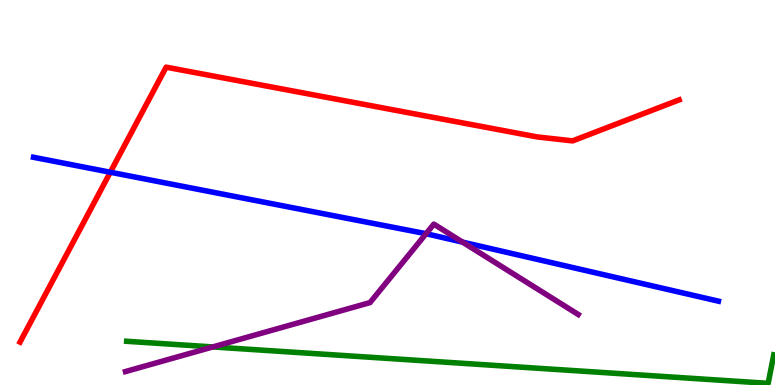[{'lines': ['blue', 'red'], 'intersections': [{'x': 1.42, 'y': 5.53}]}, {'lines': ['green', 'red'], 'intersections': []}, {'lines': ['purple', 'red'], 'intersections': []}, {'lines': ['blue', 'green'], 'intersections': []}, {'lines': ['blue', 'purple'], 'intersections': [{'x': 5.5, 'y': 3.93}, {'x': 5.97, 'y': 3.71}]}, {'lines': ['green', 'purple'], 'intersections': [{'x': 2.75, 'y': 0.989}]}]